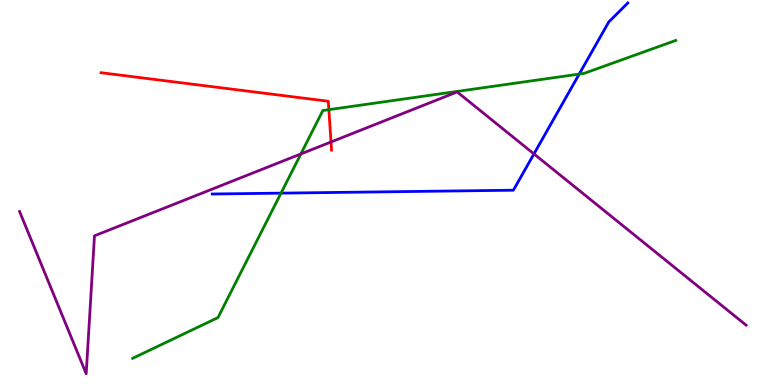[{'lines': ['blue', 'red'], 'intersections': []}, {'lines': ['green', 'red'], 'intersections': [{'x': 4.24, 'y': 7.15}]}, {'lines': ['purple', 'red'], 'intersections': [{'x': 4.27, 'y': 6.31}]}, {'lines': ['blue', 'green'], 'intersections': [{'x': 3.63, 'y': 4.98}, {'x': 7.47, 'y': 8.08}]}, {'lines': ['blue', 'purple'], 'intersections': [{'x': 6.89, 'y': 6.0}]}, {'lines': ['green', 'purple'], 'intersections': [{'x': 3.88, 'y': 6.0}]}]